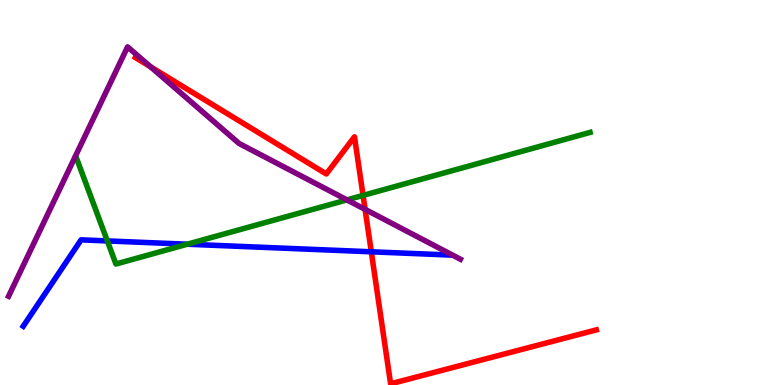[{'lines': ['blue', 'red'], 'intersections': [{'x': 4.79, 'y': 3.46}]}, {'lines': ['green', 'red'], 'intersections': [{'x': 4.68, 'y': 4.92}]}, {'lines': ['purple', 'red'], 'intersections': [{'x': 1.94, 'y': 8.26}, {'x': 4.71, 'y': 4.56}]}, {'lines': ['blue', 'green'], 'intersections': [{'x': 1.38, 'y': 3.74}, {'x': 2.42, 'y': 3.66}]}, {'lines': ['blue', 'purple'], 'intersections': []}, {'lines': ['green', 'purple'], 'intersections': [{'x': 4.48, 'y': 4.81}]}]